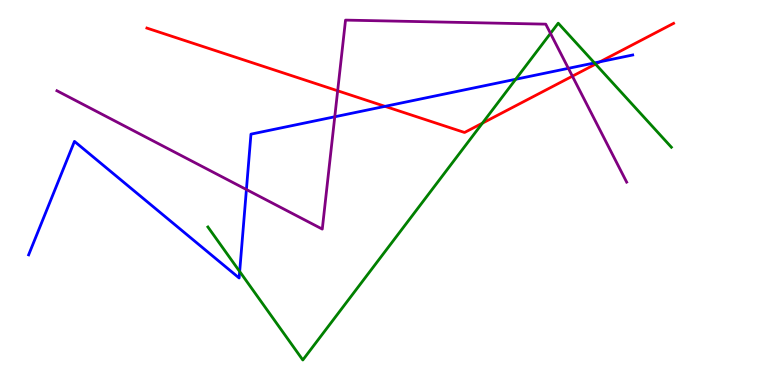[{'lines': ['blue', 'red'], 'intersections': [{'x': 4.97, 'y': 7.24}, {'x': 7.74, 'y': 8.4}]}, {'lines': ['green', 'red'], 'intersections': [{'x': 6.22, 'y': 6.8}, {'x': 7.68, 'y': 8.33}]}, {'lines': ['purple', 'red'], 'intersections': [{'x': 4.36, 'y': 7.64}, {'x': 7.39, 'y': 8.02}]}, {'lines': ['blue', 'green'], 'intersections': [{'x': 3.09, 'y': 2.95}, {'x': 6.65, 'y': 7.94}, {'x': 7.67, 'y': 8.37}]}, {'lines': ['blue', 'purple'], 'intersections': [{'x': 3.18, 'y': 5.08}, {'x': 4.32, 'y': 6.97}, {'x': 7.33, 'y': 8.23}]}, {'lines': ['green', 'purple'], 'intersections': [{'x': 7.1, 'y': 9.13}]}]